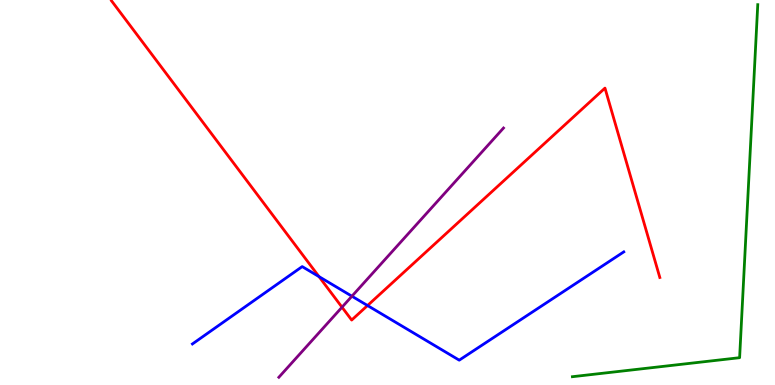[{'lines': ['blue', 'red'], 'intersections': [{'x': 4.12, 'y': 2.82}, {'x': 4.74, 'y': 2.06}]}, {'lines': ['green', 'red'], 'intersections': []}, {'lines': ['purple', 'red'], 'intersections': [{'x': 4.41, 'y': 2.02}]}, {'lines': ['blue', 'green'], 'intersections': []}, {'lines': ['blue', 'purple'], 'intersections': [{'x': 4.54, 'y': 2.31}]}, {'lines': ['green', 'purple'], 'intersections': []}]